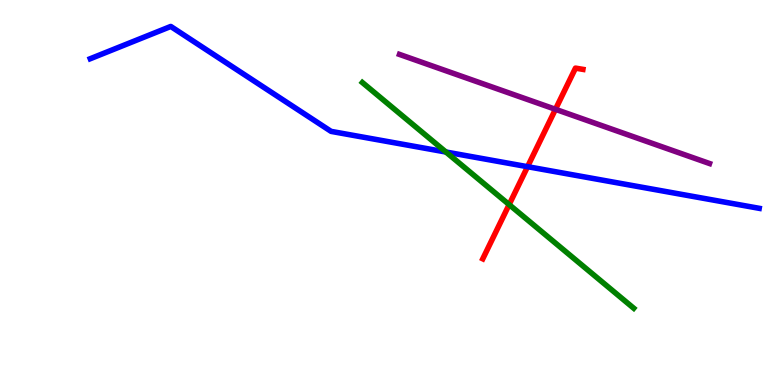[{'lines': ['blue', 'red'], 'intersections': [{'x': 6.81, 'y': 5.67}]}, {'lines': ['green', 'red'], 'intersections': [{'x': 6.57, 'y': 4.69}]}, {'lines': ['purple', 'red'], 'intersections': [{'x': 7.17, 'y': 7.16}]}, {'lines': ['blue', 'green'], 'intersections': [{'x': 5.75, 'y': 6.05}]}, {'lines': ['blue', 'purple'], 'intersections': []}, {'lines': ['green', 'purple'], 'intersections': []}]